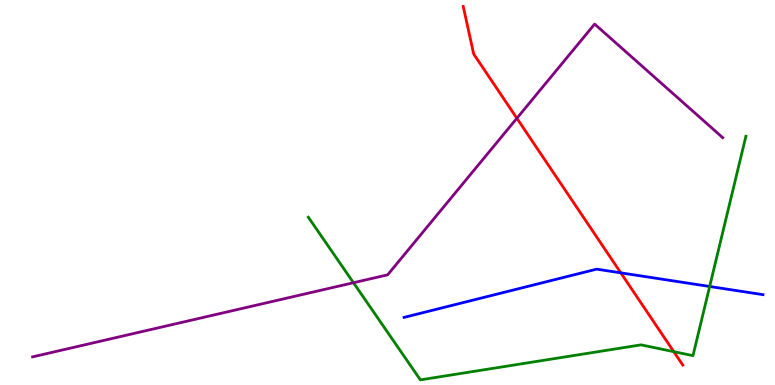[{'lines': ['blue', 'red'], 'intersections': [{'x': 8.01, 'y': 2.91}]}, {'lines': ['green', 'red'], 'intersections': [{'x': 8.69, 'y': 0.866}]}, {'lines': ['purple', 'red'], 'intersections': [{'x': 6.67, 'y': 6.93}]}, {'lines': ['blue', 'green'], 'intersections': [{'x': 9.16, 'y': 2.56}]}, {'lines': ['blue', 'purple'], 'intersections': []}, {'lines': ['green', 'purple'], 'intersections': [{'x': 4.56, 'y': 2.66}]}]